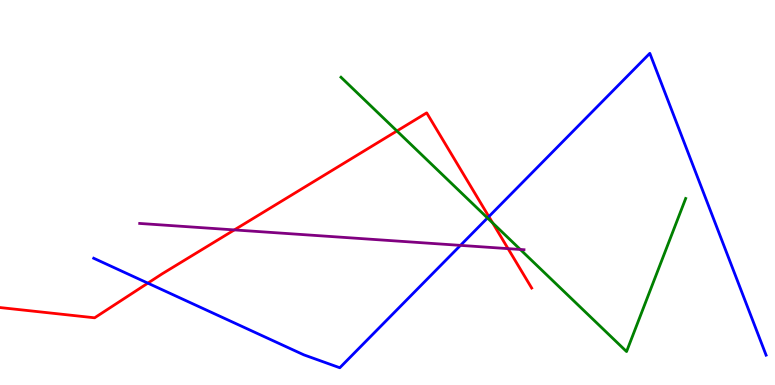[{'lines': ['blue', 'red'], 'intersections': [{'x': 1.91, 'y': 2.65}, {'x': 6.31, 'y': 4.37}]}, {'lines': ['green', 'red'], 'intersections': [{'x': 5.12, 'y': 6.6}, {'x': 6.36, 'y': 4.21}]}, {'lines': ['purple', 'red'], 'intersections': [{'x': 3.02, 'y': 4.03}, {'x': 6.56, 'y': 3.54}]}, {'lines': ['blue', 'green'], 'intersections': [{'x': 6.29, 'y': 4.34}]}, {'lines': ['blue', 'purple'], 'intersections': [{'x': 5.94, 'y': 3.63}]}, {'lines': ['green', 'purple'], 'intersections': [{'x': 6.71, 'y': 3.52}]}]